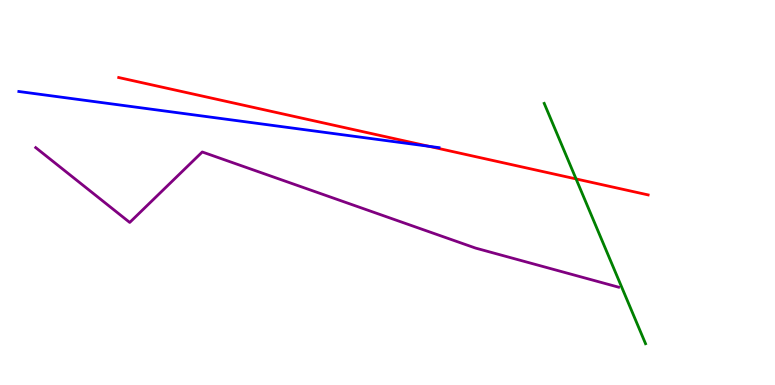[{'lines': ['blue', 'red'], 'intersections': [{'x': 5.53, 'y': 6.2}]}, {'lines': ['green', 'red'], 'intersections': [{'x': 7.43, 'y': 5.35}]}, {'lines': ['purple', 'red'], 'intersections': []}, {'lines': ['blue', 'green'], 'intersections': []}, {'lines': ['blue', 'purple'], 'intersections': []}, {'lines': ['green', 'purple'], 'intersections': []}]